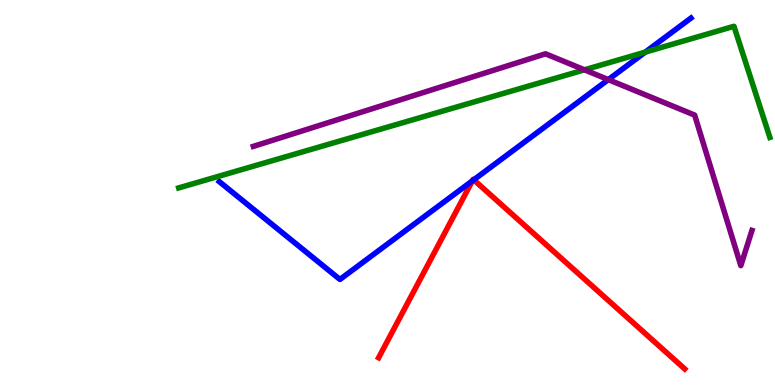[{'lines': ['blue', 'red'], 'intersections': [{'x': 6.1, 'y': 5.3}, {'x': 6.11, 'y': 5.33}]}, {'lines': ['green', 'red'], 'intersections': []}, {'lines': ['purple', 'red'], 'intersections': []}, {'lines': ['blue', 'green'], 'intersections': [{'x': 8.33, 'y': 8.65}]}, {'lines': ['blue', 'purple'], 'intersections': [{'x': 7.85, 'y': 7.93}]}, {'lines': ['green', 'purple'], 'intersections': [{'x': 7.54, 'y': 8.19}]}]